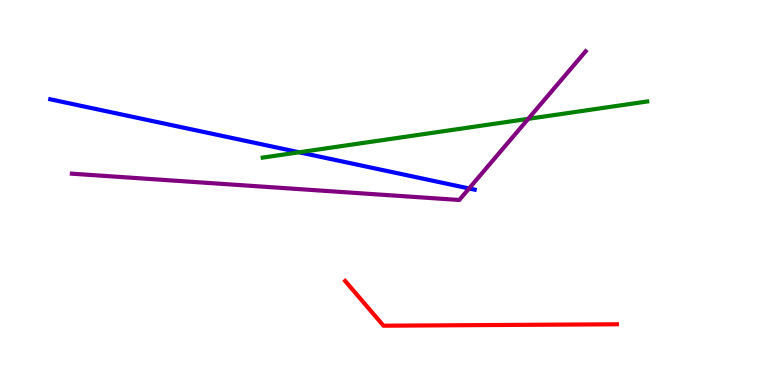[{'lines': ['blue', 'red'], 'intersections': []}, {'lines': ['green', 'red'], 'intersections': []}, {'lines': ['purple', 'red'], 'intersections': []}, {'lines': ['blue', 'green'], 'intersections': [{'x': 3.86, 'y': 6.04}]}, {'lines': ['blue', 'purple'], 'intersections': [{'x': 6.05, 'y': 5.1}]}, {'lines': ['green', 'purple'], 'intersections': [{'x': 6.82, 'y': 6.91}]}]